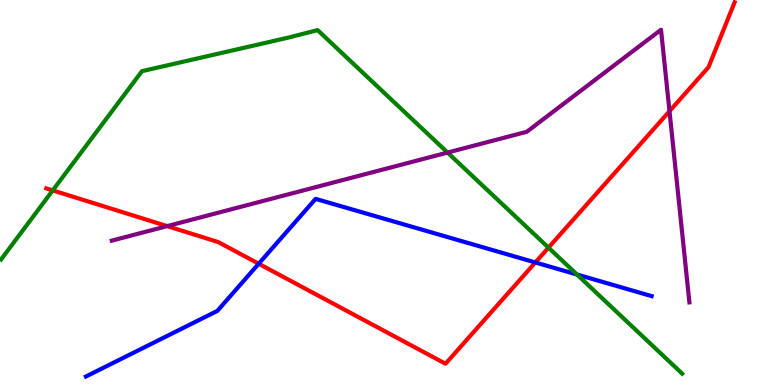[{'lines': ['blue', 'red'], 'intersections': [{'x': 3.34, 'y': 3.15}, {'x': 6.91, 'y': 3.18}]}, {'lines': ['green', 'red'], 'intersections': [{'x': 0.68, 'y': 5.05}, {'x': 7.08, 'y': 3.57}]}, {'lines': ['purple', 'red'], 'intersections': [{'x': 2.16, 'y': 4.13}, {'x': 8.64, 'y': 7.11}]}, {'lines': ['blue', 'green'], 'intersections': [{'x': 7.44, 'y': 2.87}]}, {'lines': ['blue', 'purple'], 'intersections': []}, {'lines': ['green', 'purple'], 'intersections': [{'x': 5.78, 'y': 6.04}]}]